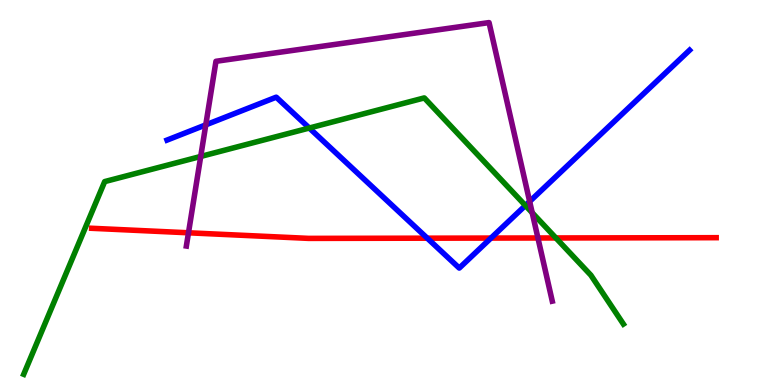[{'lines': ['blue', 'red'], 'intersections': [{'x': 5.51, 'y': 3.81}, {'x': 6.34, 'y': 3.82}]}, {'lines': ['green', 'red'], 'intersections': [{'x': 7.17, 'y': 3.82}]}, {'lines': ['purple', 'red'], 'intersections': [{'x': 2.43, 'y': 3.95}, {'x': 6.94, 'y': 3.82}]}, {'lines': ['blue', 'green'], 'intersections': [{'x': 3.99, 'y': 6.67}, {'x': 6.78, 'y': 4.66}]}, {'lines': ['blue', 'purple'], 'intersections': [{'x': 2.66, 'y': 6.76}, {'x': 6.83, 'y': 4.77}]}, {'lines': ['green', 'purple'], 'intersections': [{'x': 2.59, 'y': 5.94}, {'x': 6.87, 'y': 4.47}]}]